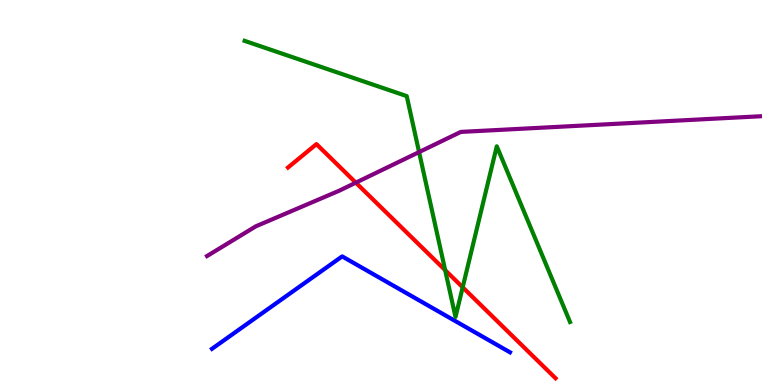[{'lines': ['blue', 'red'], 'intersections': []}, {'lines': ['green', 'red'], 'intersections': [{'x': 5.74, 'y': 2.98}, {'x': 5.97, 'y': 2.54}]}, {'lines': ['purple', 'red'], 'intersections': [{'x': 4.59, 'y': 5.26}]}, {'lines': ['blue', 'green'], 'intersections': []}, {'lines': ['blue', 'purple'], 'intersections': []}, {'lines': ['green', 'purple'], 'intersections': [{'x': 5.41, 'y': 6.05}]}]